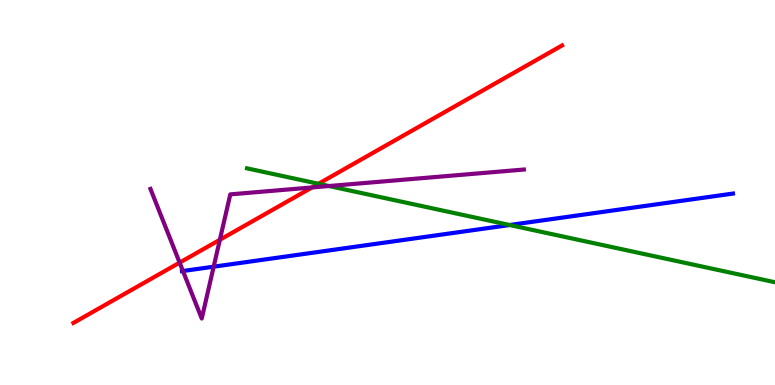[{'lines': ['blue', 'red'], 'intersections': []}, {'lines': ['green', 'red'], 'intersections': [{'x': 4.11, 'y': 5.23}]}, {'lines': ['purple', 'red'], 'intersections': [{'x': 2.32, 'y': 3.18}, {'x': 2.84, 'y': 3.77}, {'x': 4.03, 'y': 5.13}]}, {'lines': ['blue', 'green'], 'intersections': [{'x': 6.58, 'y': 4.16}]}, {'lines': ['blue', 'purple'], 'intersections': [{'x': 2.36, 'y': 2.96}, {'x': 2.76, 'y': 3.07}]}, {'lines': ['green', 'purple'], 'intersections': [{'x': 4.24, 'y': 5.17}]}]